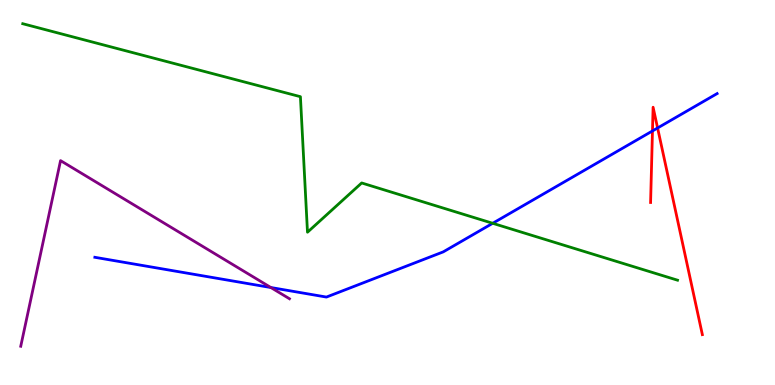[{'lines': ['blue', 'red'], 'intersections': [{'x': 8.42, 'y': 6.6}, {'x': 8.49, 'y': 6.68}]}, {'lines': ['green', 'red'], 'intersections': []}, {'lines': ['purple', 'red'], 'intersections': []}, {'lines': ['blue', 'green'], 'intersections': [{'x': 6.36, 'y': 4.2}]}, {'lines': ['blue', 'purple'], 'intersections': [{'x': 3.5, 'y': 2.53}]}, {'lines': ['green', 'purple'], 'intersections': []}]